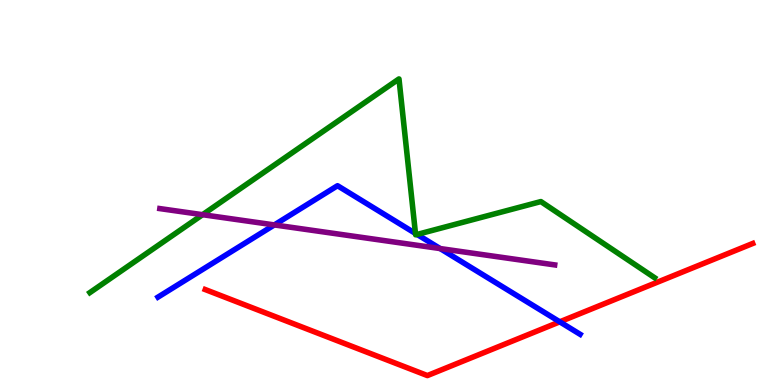[{'lines': ['blue', 'red'], 'intersections': [{'x': 7.22, 'y': 1.64}]}, {'lines': ['green', 'red'], 'intersections': []}, {'lines': ['purple', 'red'], 'intersections': []}, {'lines': ['blue', 'green'], 'intersections': [{'x': 5.36, 'y': 3.94}, {'x': 5.38, 'y': 3.91}]}, {'lines': ['blue', 'purple'], 'intersections': [{'x': 3.54, 'y': 4.16}, {'x': 5.68, 'y': 3.54}]}, {'lines': ['green', 'purple'], 'intersections': [{'x': 2.61, 'y': 4.42}]}]